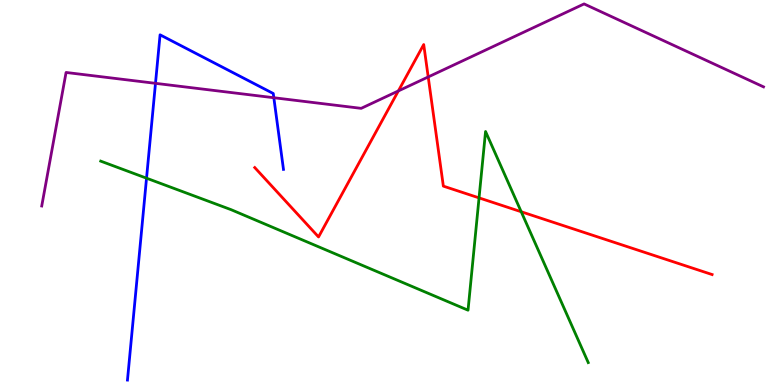[{'lines': ['blue', 'red'], 'intersections': []}, {'lines': ['green', 'red'], 'intersections': [{'x': 6.18, 'y': 4.86}, {'x': 6.73, 'y': 4.5}]}, {'lines': ['purple', 'red'], 'intersections': [{'x': 5.14, 'y': 7.64}, {'x': 5.53, 'y': 8.0}]}, {'lines': ['blue', 'green'], 'intersections': [{'x': 1.89, 'y': 5.37}]}, {'lines': ['blue', 'purple'], 'intersections': [{'x': 2.01, 'y': 7.84}, {'x': 3.53, 'y': 7.46}]}, {'lines': ['green', 'purple'], 'intersections': []}]